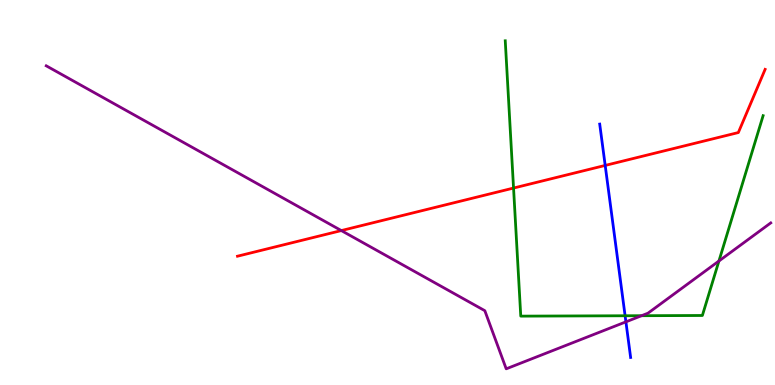[{'lines': ['blue', 'red'], 'intersections': [{'x': 7.81, 'y': 5.7}]}, {'lines': ['green', 'red'], 'intersections': [{'x': 6.63, 'y': 5.12}]}, {'lines': ['purple', 'red'], 'intersections': [{'x': 4.4, 'y': 4.01}]}, {'lines': ['blue', 'green'], 'intersections': [{'x': 8.07, 'y': 1.8}]}, {'lines': ['blue', 'purple'], 'intersections': [{'x': 8.08, 'y': 1.64}]}, {'lines': ['green', 'purple'], 'intersections': [{'x': 8.28, 'y': 1.8}, {'x': 9.28, 'y': 3.22}]}]